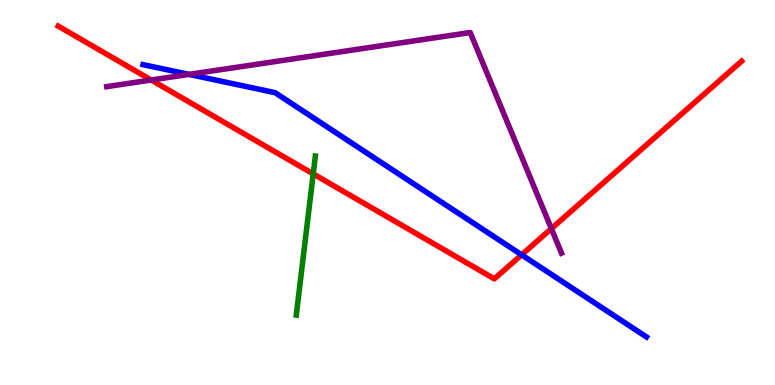[{'lines': ['blue', 'red'], 'intersections': [{'x': 6.73, 'y': 3.38}]}, {'lines': ['green', 'red'], 'intersections': [{'x': 4.04, 'y': 5.48}]}, {'lines': ['purple', 'red'], 'intersections': [{'x': 1.95, 'y': 7.92}, {'x': 7.11, 'y': 4.06}]}, {'lines': ['blue', 'green'], 'intersections': []}, {'lines': ['blue', 'purple'], 'intersections': [{'x': 2.44, 'y': 8.07}]}, {'lines': ['green', 'purple'], 'intersections': []}]